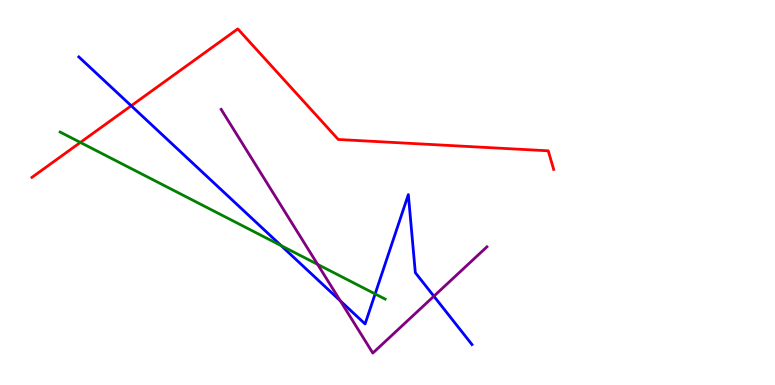[{'lines': ['blue', 'red'], 'intersections': [{'x': 1.69, 'y': 7.25}]}, {'lines': ['green', 'red'], 'intersections': [{'x': 1.04, 'y': 6.3}]}, {'lines': ['purple', 'red'], 'intersections': []}, {'lines': ['blue', 'green'], 'intersections': [{'x': 3.63, 'y': 3.62}, {'x': 4.84, 'y': 2.37}]}, {'lines': ['blue', 'purple'], 'intersections': [{'x': 4.39, 'y': 2.19}, {'x': 5.6, 'y': 2.31}]}, {'lines': ['green', 'purple'], 'intersections': [{'x': 4.1, 'y': 3.13}]}]